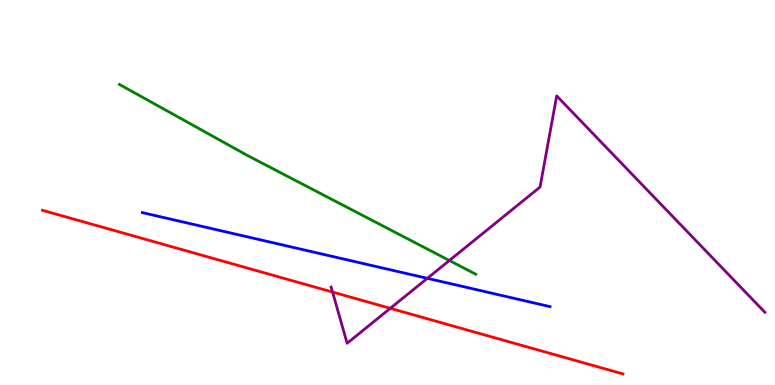[{'lines': ['blue', 'red'], 'intersections': []}, {'lines': ['green', 'red'], 'intersections': []}, {'lines': ['purple', 'red'], 'intersections': [{'x': 4.29, 'y': 2.41}, {'x': 5.04, 'y': 1.99}]}, {'lines': ['blue', 'green'], 'intersections': []}, {'lines': ['blue', 'purple'], 'intersections': [{'x': 5.51, 'y': 2.77}]}, {'lines': ['green', 'purple'], 'intersections': [{'x': 5.8, 'y': 3.23}]}]